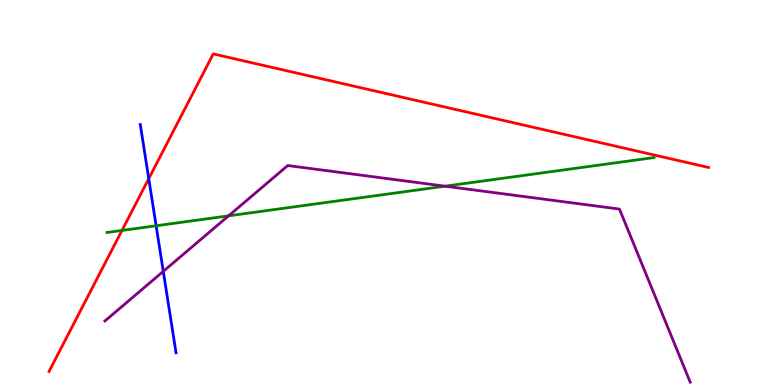[{'lines': ['blue', 'red'], 'intersections': [{'x': 1.92, 'y': 5.36}]}, {'lines': ['green', 'red'], 'intersections': [{'x': 1.57, 'y': 4.01}]}, {'lines': ['purple', 'red'], 'intersections': []}, {'lines': ['blue', 'green'], 'intersections': [{'x': 2.01, 'y': 4.14}]}, {'lines': ['blue', 'purple'], 'intersections': [{'x': 2.11, 'y': 2.95}]}, {'lines': ['green', 'purple'], 'intersections': [{'x': 2.95, 'y': 4.39}, {'x': 5.74, 'y': 5.16}]}]